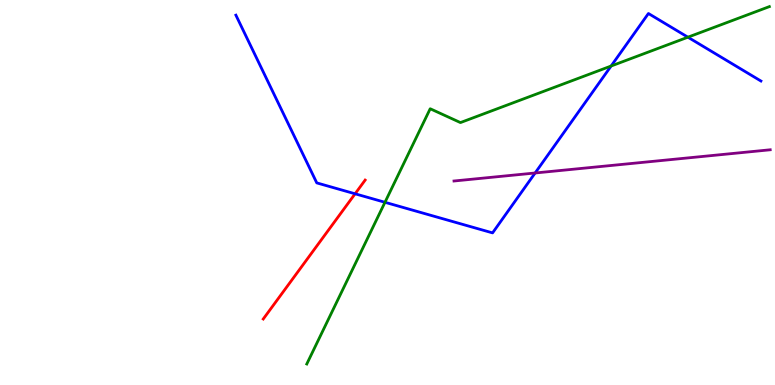[{'lines': ['blue', 'red'], 'intersections': [{'x': 4.58, 'y': 4.97}]}, {'lines': ['green', 'red'], 'intersections': []}, {'lines': ['purple', 'red'], 'intersections': []}, {'lines': ['blue', 'green'], 'intersections': [{'x': 4.97, 'y': 4.75}, {'x': 7.89, 'y': 8.29}, {'x': 8.88, 'y': 9.03}]}, {'lines': ['blue', 'purple'], 'intersections': [{'x': 6.9, 'y': 5.51}]}, {'lines': ['green', 'purple'], 'intersections': []}]